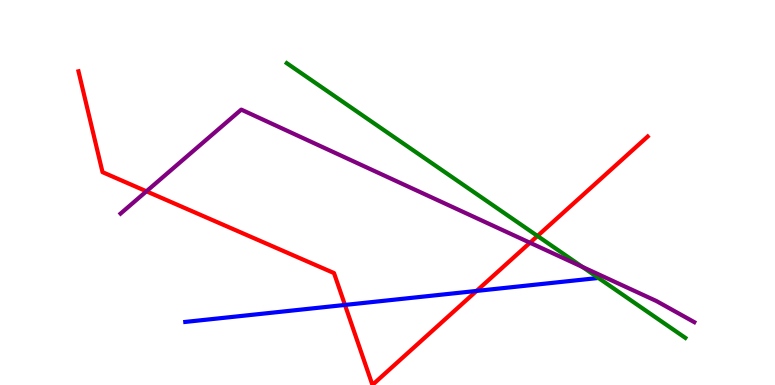[{'lines': ['blue', 'red'], 'intersections': [{'x': 4.45, 'y': 2.08}, {'x': 6.15, 'y': 2.44}]}, {'lines': ['green', 'red'], 'intersections': [{'x': 6.94, 'y': 3.87}]}, {'lines': ['purple', 'red'], 'intersections': [{'x': 1.89, 'y': 5.03}, {'x': 6.84, 'y': 3.7}]}, {'lines': ['blue', 'green'], 'intersections': []}, {'lines': ['blue', 'purple'], 'intersections': []}, {'lines': ['green', 'purple'], 'intersections': [{'x': 7.51, 'y': 3.07}]}]